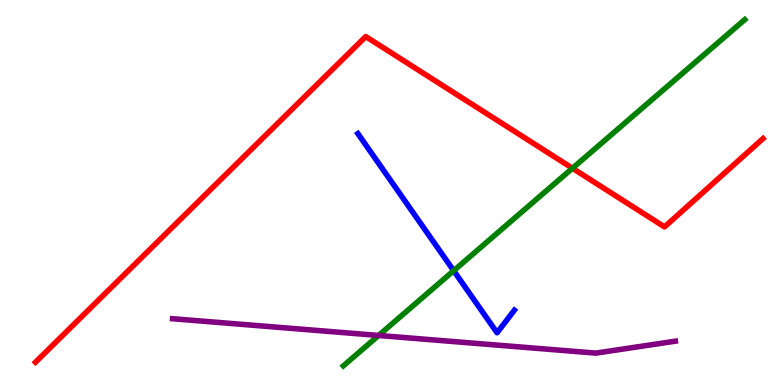[{'lines': ['blue', 'red'], 'intersections': []}, {'lines': ['green', 'red'], 'intersections': [{'x': 7.39, 'y': 5.63}]}, {'lines': ['purple', 'red'], 'intersections': []}, {'lines': ['blue', 'green'], 'intersections': [{'x': 5.85, 'y': 2.97}]}, {'lines': ['blue', 'purple'], 'intersections': []}, {'lines': ['green', 'purple'], 'intersections': [{'x': 4.89, 'y': 1.29}]}]